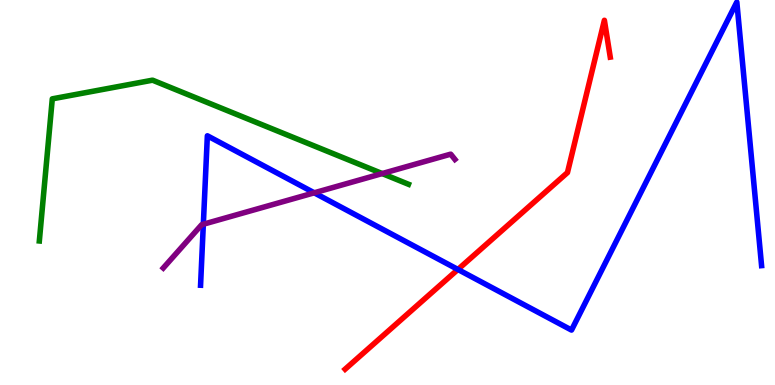[{'lines': ['blue', 'red'], 'intersections': [{'x': 5.91, 'y': 3.0}]}, {'lines': ['green', 'red'], 'intersections': []}, {'lines': ['purple', 'red'], 'intersections': []}, {'lines': ['blue', 'green'], 'intersections': []}, {'lines': ['blue', 'purple'], 'intersections': [{'x': 2.62, 'y': 4.18}, {'x': 4.05, 'y': 4.99}]}, {'lines': ['green', 'purple'], 'intersections': [{'x': 4.93, 'y': 5.49}]}]